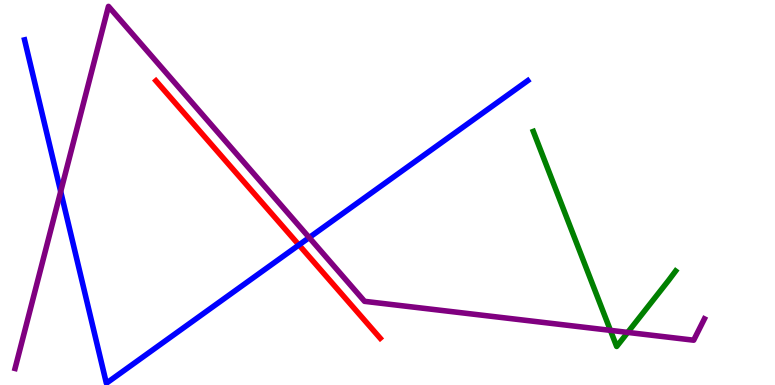[{'lines': ['blue', 'red'], 'intersections': [{'x': 3.86, 'y': 3.64}]}, {'lines': ['green', 'red'], 'intersections': []}, {'lines': ['purple', 'red'], 'intersections': []}, {'lines': ['blue', 'green'], 'intersections': []}, {'lines': ['blue', 'purple'], 'intersections': [{'x': 0.783, 'y': 5.03}, {'x': 3.99, 'y': 3.83}]}, {'lines': ['green', 'purple'], 'intersections': [{'x': 7.88, 'y': 1.42}, {'x': 8.1, 'y': 1.37}]}]